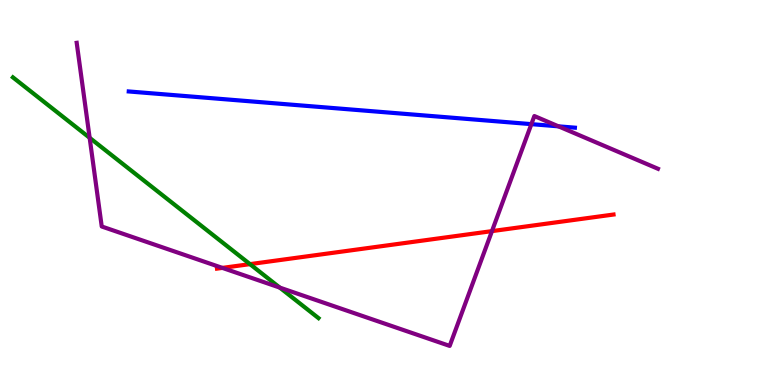[{'lines': ['blue', 'red'], 'intersections': []}, {'lines': ['green', 'red'], 'intersections': [{'x': 3.23, 'y': 3.14}]}, {'lines': ['purple', 'red'], 'intersections': [{'x': 2.87, 'y': 3.04}, {'x': 6.35, 'y': 4.0}]}, {'lines': ['blue', 'green'], 'intersections': []}, {'lines': ['blue', 'purple'], 'intersections': [{'x': 6.86, 'y': 6.78}, {'x': 7.21, 'y': 6.72}]}, {'lines': ['green', 'purple'], 'intersections': [{'x': 1.16, 'y': 6.42}, {'x': 3.61, 'y': 2.53}]}]